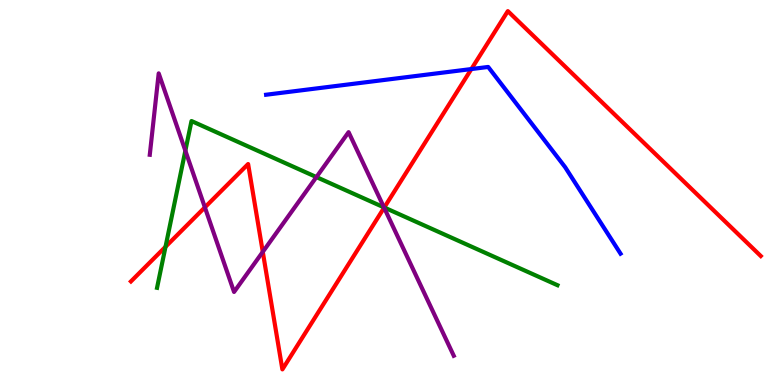[{'lines': ['blue', 'red'], 'intersections': [{'x': 6.08, 'y': 8.21}]}, {'lines': ['green', 'red'], 'intersections': [{'x': 2.14, 'y': 3.59}, {'x': 4.96, 'y': 4.61}]}, {'lines': ['purple', 'red'], 'intersections': [{'x': 2.64, 'y': 4.61}, {'x': 3.39, 'y': 3.46}, {'x': 4.96, 'y': 4.61}]}, {'lines': ['blue', 'green'], 'intersections': []}, {'lines': ['blue', 'purple'], 'intersections': []}, {'lines': ['green', 'purple'], 'intersections': [{'x': 2.39, 'y': 6.09}, {'x': 4.08, 'y': 5.4}, {'x': 4.95, 'y': 4.61}]}]